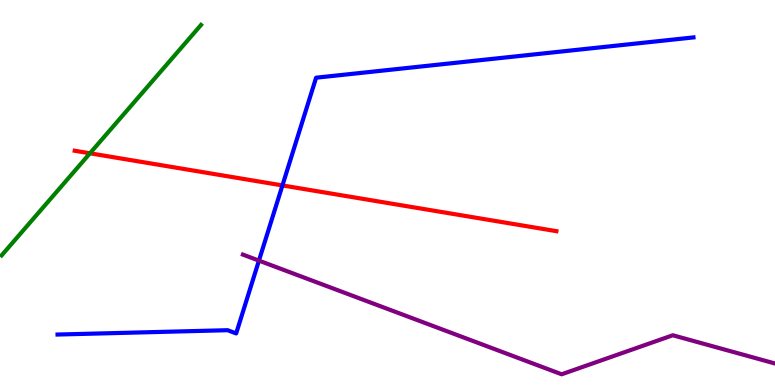[{'lines': ['blue', 'red'], 'intersections': [{'x': 3.64, 'y': 5.18}]}, {'lines': ['green', 'red'], 'intersections': [{'x': 1.16, 'y': 6.02}]}, {'lines': ['purple', 'red'], 'intersections': []}, {'lines': ['blue', 'green'], 'intersections': []}, {'lines': ['blue', 'purple'], 'intersections': [{'x': 3.34, 'y': 3.23}]}, {'lines': ['green', 'purple'], 'intersections': []}]